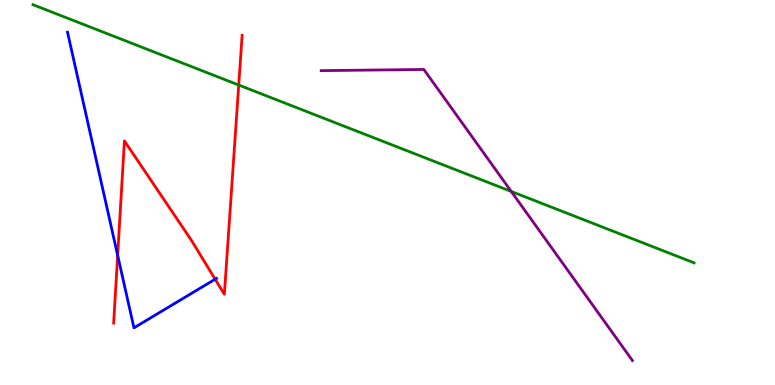[{'lines': ['blue', 'red'], 'intersections': [{'x': 1.52, 'y': 3.37}, {'x': 2.78, 'y': 2.75}]}, {'lines': ['green', 'red'], 'intersections': [{'x': 3.08, 'y': 7.79}]}, {'lines': ['purple', 'red'], 'intersections': []}, {'lines': ['blue', 'green'], 'intersections': []}, {'lines': ['blue', 'purple'], 'intersections': []}, {'lines': ['green', 'purple'], 'intersections': [{'x': 6.6, 'y': 5.03}]}]